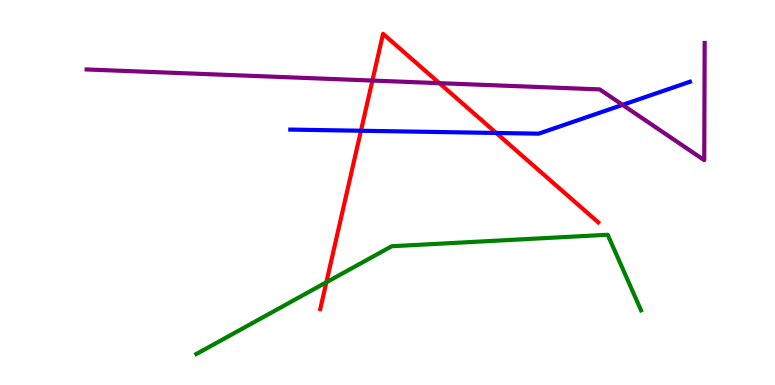[{'lines': ['blue', 'red'], 'intersections': [{'x': 4.66, 'y': 6.6}, {'x': 6.4, 'y': 6.55}]}, {'lines': ['green', 'red'], 'intersections': [{'x': 4.21, 'y': 2.67}]}, {'lines': ['purple', 'red'], 'intersections': [{'x': 4.81, 'y': 7.91}, {'x': 5.67, 'y': 7.84}]}, {'lines': ['blue', 'green'], 'intersections': []}, {'lines': ['blue', 'purple'], 'intersections': [{'x': 8.03, 'y': 7.28}]}, {'lines': ['green', 'purple'], 'intersections': []}]